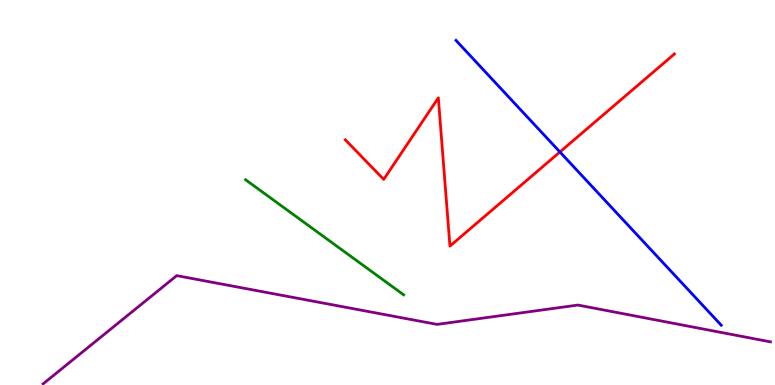[{'lines': ['blue', 'red'], 'intersections': [{'x': 7.22, 'y': 6.05}]}, {'lines': ['green', 'red'], 'intersections': []}, {'lines': ['purple', 'red'], 'intersections': []}, {'lines': ['blue', 'green'], 'intersections': []}, {'lines': ['blue', 'purple'], 'intersections': []}, {'lines': ['green', 'purple'], 'intersections': []}]